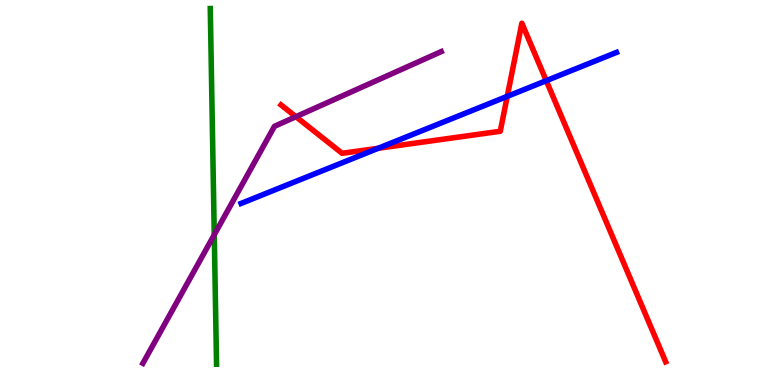[{'lines': ['blue', 'red'], 'intersections': [{'x': 4.88, 'y': 6.15}, {'x': 6.55, 'y': 7.5}, {'x': 7.05, 'y': 7.9}]}, {'lines': ['green', 'red'], 'intersections': []}, {'lines': ['purple', 'red'], 'intersections': [{'x': 3.82, 'y': 6.97}]}, {'lines': ['blue', 'green'], 'intersections': []}, {'lines': ['blue', 'purple'], 'intersections': []}, {'lines': ['green', 'purple'], 'intersections': [{'x': 2.76, 'y': 3.9}]}]